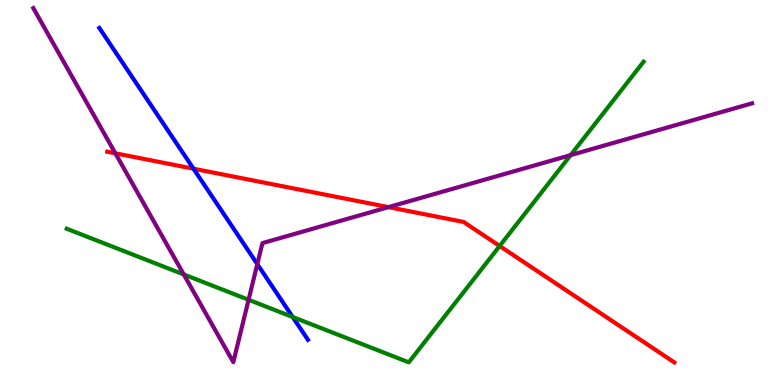[{'lines': ['blue', 'red'], 'intersections': [{'x': 2.5, 'y': 5.62}]}, {'lines': ['green', 'red'], 'intersections': [{'x': 6.45, 'y': 3.61}]}, {'lines': ['purple', 'red'], 'intersections': [{'x': 1.49, 'y': 6.02}, {'x': 5.01, 'y': 4.62}]}, {'lines': ['blue', 'green'], 'intersections': [{'x': 3.78, 'y': 1.77}]}, {'lines': ['blue', 'purple'], 'intersections': [{'x': 3.32, 'y': 3.14}]}, {'lines': ['green', 'purple'], 'intersections': [{'x': 2.37, 'y': 2.87}, {'x': 3.21, 'y': 2.21}, {'x': 7.36, 'y': 5.97}]}]